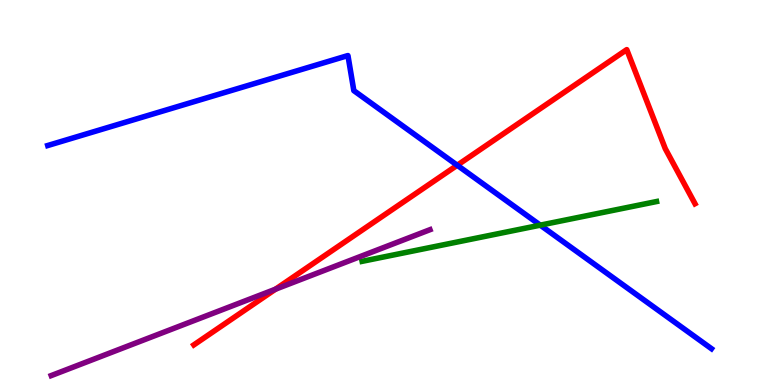[{'lines': ['blue', 'red'], 'intersections': [{'x': 5.9, 'y': 5.71}]}, {'lines': ['green', 'red'], 'intersections': []}, {'lines': ['purple', 'red'], 'intersections': [{'x': 3.55, 'y': 2.49}]}, {'lines': ['blue', 'green'], 'intersections': [{'x': 6.97, 'y': 4.15}]}, {'lines': ['blue', 'purple'], 'intersections': []}, {'lines': ['green', 'purple'], 'intersections': []}]